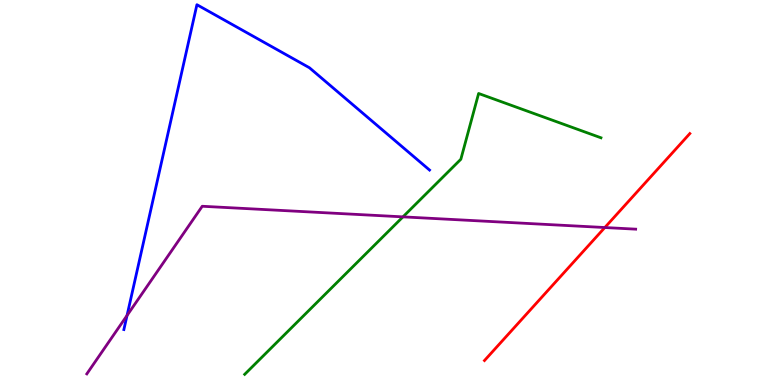[{'lines': ['blue', 'red'], 'intersections': []}, {'lines': ['green', 'red'], 'intersections': []}, {'lines': ['purple', 'red'], 'intersections': [{'x': 7.8, 'y': 4.09}]}, {'lines': ['blue', 'green'], 'intersections': []}, {'lines': ['blue', 'purple'], 'intersections': [{'x': 1.64, 'y': 1.81}]}, {'lines': ['green', 'purple'], 'intersections': [{'x': 5.2, 'y': 4.37}]}]